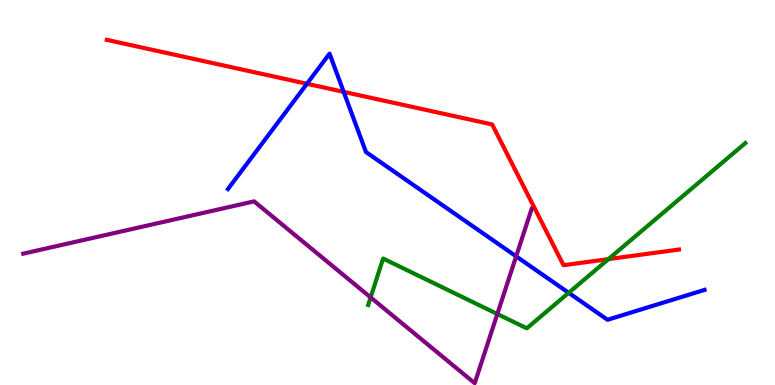[{'lines': ['blue', 'red'], 'intersections': [{'x': 3.96, 'y': 7.82}, {'x': 4.43, 'y': 7.61}]}, {'lines': ['green', 'red'], 'intersections': [{'x': 7.85, 'y': 3.27}]}, {'lines': ['purple', 'red'], 'intersections': []}, {'lines': ['blue', 'green'], 'intersections': [{'x': 7.34, 'y': 2.39}]}, {'lines': ['blue', 'purple'], 'intersections': [{'x': 6.66, 'y': 3.34}]}, {'lines': ['green', 'purple'], 'intersections': [{'x': 4.78, 'y': 2.28}, {'x': 6.42, 'y': 1.84}]}]